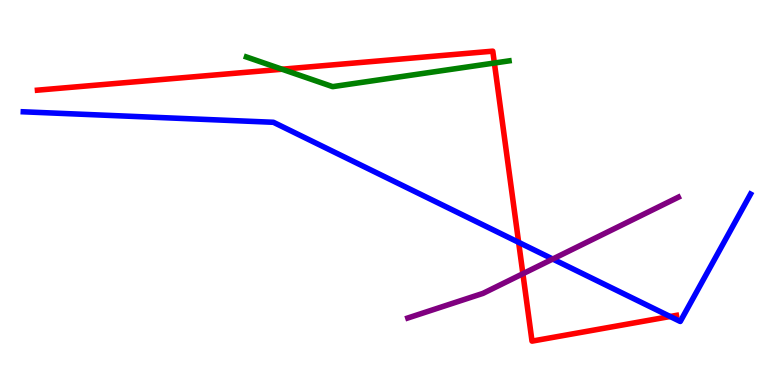[{'lines': ['blue', 'red'], 'intersections': [{'x': 6.69, 'y': 3.71}, {'x': 8.65, 'y': 1.78}]}, {'lines': ['green', 'red'], 'intersections': [{'x': 3.64, 'y': 8.2}, {'x': 6.38, 'y': 8.36}]}, {'lines': ['purple', 'red'], 'intersections': [{'x': 6.75, 'y': 2.89}]}, {'lines': ['blue', 'green'], 'intersections': []}, {'lines': ['blue', 'purple'], 'intersections': [{'x': 7.13, 'y': 3.27}]}, {'lines': ['green', 'purple'], 'intersections': []}]